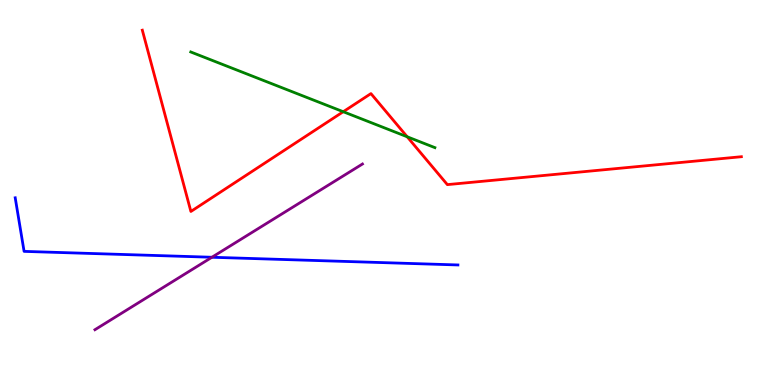[{'lines': ['blue', 'red'], 'intersections': []}, {'lines': ['green', 'red'], 'intersections': [{'x': 4.43, 'y': 7.1}, {'x': 5.25, 'y': 6.45}]}, {'lines': ['purple', 'red'], 'intersections': []}, {'lines': ['blue', 'green'], 'intersections': []}, {'lines': ['blue', 'purple'], 'intersections': [{'x': 2.73, 'y': 3.32}]}, {'lines': ['green', 'purple'], 'intersections': []}]